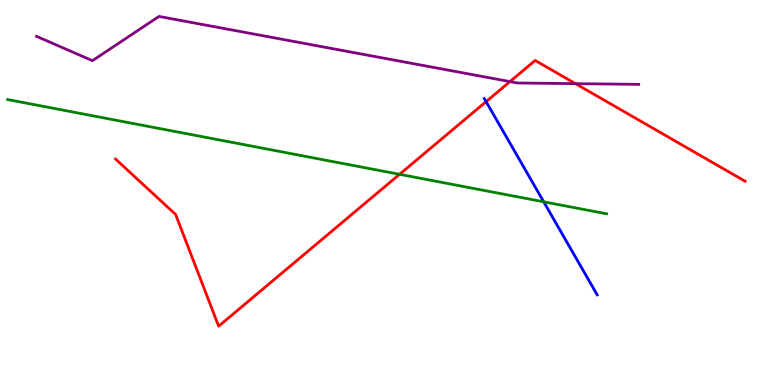[{'lines': ['blue', 'red'], 'intersections': [{'x': 6.27, 'y': 7.36}]}, {'lines': ['green', 'red'], 'intersections': [{'x': 5.16, 'y': 5.47}]}, {'lines': ['purple', 'red'], 'intersections': [{'x': 6.58, 'y': 7.88}, {'x': 7.43, 'y': 7.83}]}, {'lines': ['blue', 'green'], 'intersections': [{'x': 7.02, 'y': 4.76}]}, {'lines': ['blue', 'purple'], 'intersections': []}, {'lines': ['green', 'purple'], 'intersections': []}]